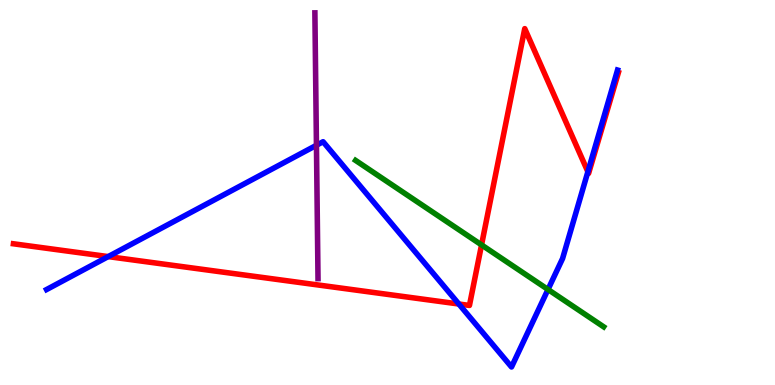[{'lines': ['blue', 'red'], 'intersections': [{'x': 1.4, 'y': 3.34}, {'x': 5.92, 'y': 2.1}, {'x': 7.59, 'y': 5.54}]}, {'lines': ['green', 'red'], 'intersections': [{'x': 6.21, 'y': 3.64}]}, {'lines': ['purple', 'red'], 'intersections': []}, {'lines': ['blue', 'green'], 'intersections': [{'x': 7.07, 'y': 2.48}]}, {'lines': ['blue', 'purple'], 'intersections': [{'x': 4.08, 'y': 6.23}]}, {'lines': ['green', 'purple'], 'intersections': []}]